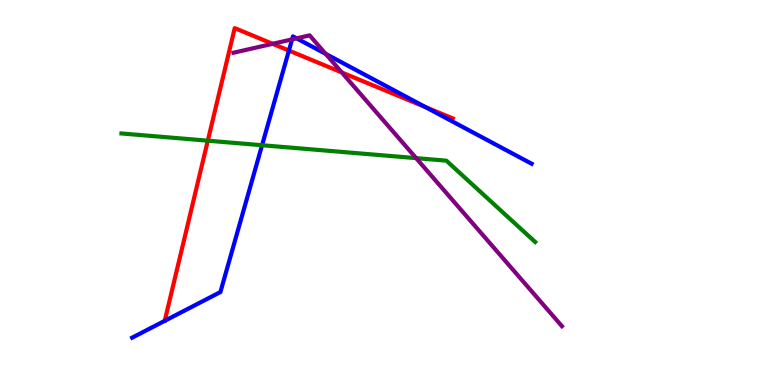[{'lines': ['blue', 'red'], 'intersections': [{'x': 3.73, 'y': 8.69}, {'x': 5.49, 'y': 7.22}]}, {'lines': ['green', 'red'], 'intersections': [{'x': 2.68, 'y': 6.35}]}, {'lines': ['purple', 'red'], 'intersections': [{'x': 3.52, 'y': 8.86}, {'x': 4.41, 'y': 8.12}]}, {'lines': ['blue', 'green'], 'intersections': [{'x': 3.38, 'y': 6.23}]}, {'lines': ['blue', 'purple'], 'intersections': [{'x': 3.77, 'y': 8.98}, {'x': 3.83, 'y': 9.0}, {'x': 4.2, 'y': 8.6}]}, {'lines': ['green', 'purple'], 'intersections': [{'x': 5.37, 'y': 5.89}]}]